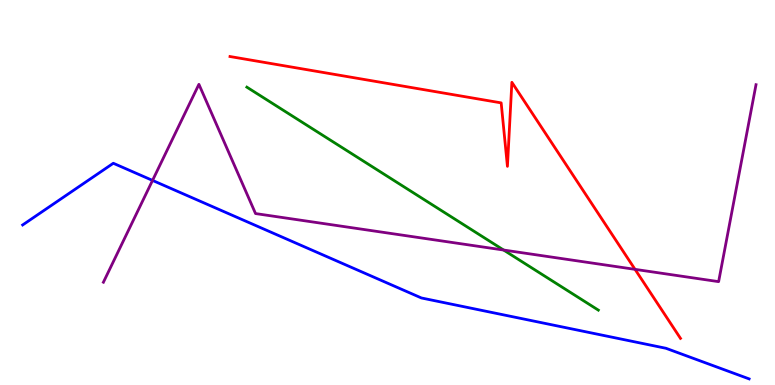[{'lines': ['blue', 'red'], 'intersections': []}, {'lines': ['green', 'red'], 'intersections': []}, {'lines': ['purple', 'red'], 'intersections': [{'x': 8.19, 'y': 3.0}]}, {'lines': ['blue', 'green'], 'intersections': []}, {'lines': ['blue', 'purple'], 'intersections': [{'x': 1.97, 'y': 5.31}]}, {'lines': ['green', 'purple'], 'intersections': [{'x': 6.5, 'y': 3.51}]}]